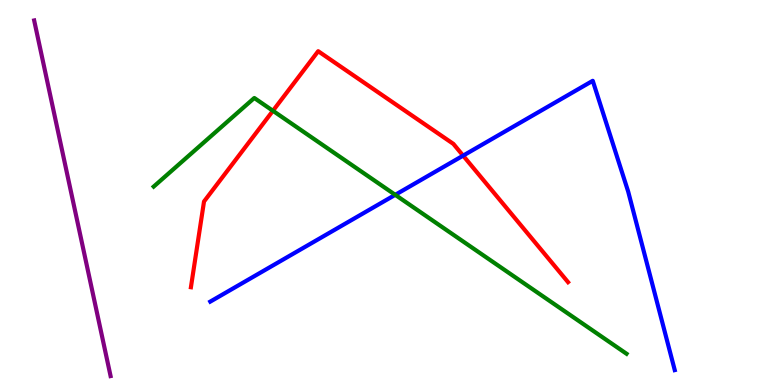[{'lines': ['blue', 'red'], 'intersections': [{'x': 5.98, 'y': 5.96}]}, {'lines': ['green', 'red'], 'intersections': [{'x': 3.52, 'y': 7.12}]}, {'lines': ['purple', 'red'], 'intersections': []}, {'lines': ['blue', 'green'], 'intersections': [{'x': 5.1, 'y': 4.94}]}, {'lines': ['blue', 'purple'], 'intersections': []}, {'lines': ['green', 'purple'], 'intersections': []}]